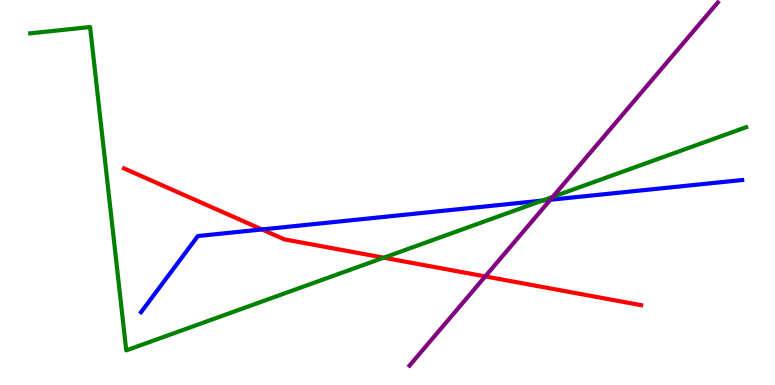[{'lines': ['blue', 'red'], 'intersections': [{'x': 3.38, 'y': 4.04}]}, {'lines': ['green', 'red'], 'intersections': [{'x': 4.95, 'y': 3.31}]}, {'lines': ['purple', 'red'], 'intersections': [{'x': 6.26, 'y': 2.82}]}, {'lines': ['blue', 'green'], 'intersections': [{'x': 7.0, 'y': 4.79}]}, {'lines': ['blue', 'purple'], 'intersections': [{'x': 7.1, 'y': 4.81}]}, {'lines': ['green', 'purple'], 'intersections': [{'x': 7.13, 'y': 4.89}]}]